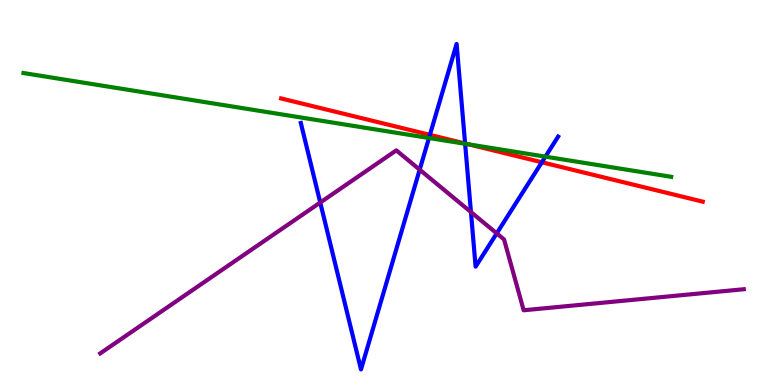[{'lines': ['blue', 'red'], 'intersections': [{'x': 5.55, 'y': 6.5}, {'x': 6.0, 'y': 6.27}, {'x': 6.99, 'y': 5.79}]}, {'lines': ['green', 'red'], 'intersections': [{'x': 6.05, 'y': 6.25}]}, {'lines': ['purple', 'red'], 'intersections': []}, {'lines': ['blue', 'green'], 'intersections': [{'x': 5.54, 'y': 6.42}, {'x': 6.0, 'y': 6.27}, {'x': 7.04, 'y': 5.93}]}, {'lines': ['blue', 'purple'], 'intersections': [{'x': 4.13, 'y': 4.74}, {'x': 5.42, 'y': 5.59}, {'x': 6.08, 'y': 4.49}, {'x': 6.41, 'y': 3.94}]}, {'lines': ['green', 'purple'], 'intersections': []}]